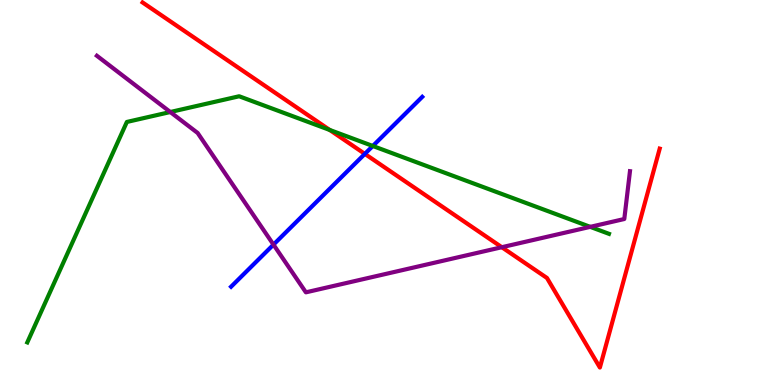[{'lines': ['blue', 'red'], 'intersections': [{'x': 4.71, 'y': 6.0}]}, {'lines': ['green', 'red'], 'intersections': [{'x': 4.25, 'y': 6.62}]}, {'lines': ['purple', 'red'], 'intersections': [{'x': 6.48, 'y': 3.58}]}, {'lines': ['blue', 'green'], 'intersections': [{'x': 4.81, 'y': 6.21}]}, {'lines': ['blue', 'purple'], 'intersections': [{'x': 3.53, 'y': 3.65}]}, {'lines': ['green', 'purple'], 'intersections': [{'x': 2.2, 'y': 7.09}, {'x': 7.62, 'y': 4.11}]}]